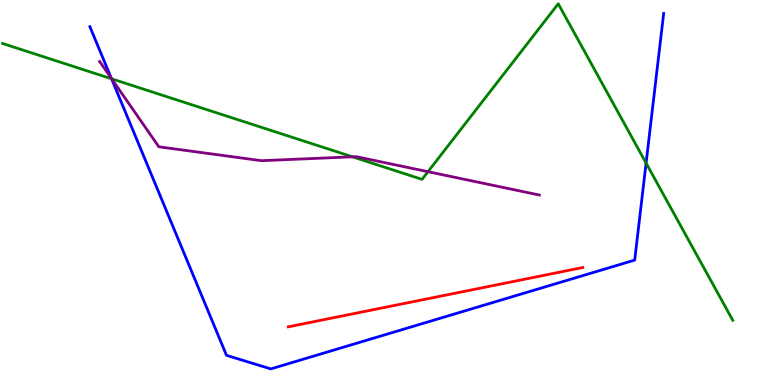[{'lines': ['blue', 'red'], 'intersections': []}, {'lines': ['green', 'red'], 'intersections': []}, {'lines': ['purple', 'red'], 'intersections': []}, {'lines': ['blue', 'green'], 'intersections': [{'x': 1.44, 'y': 7.95}, {'x': 8.34, 'y': 5.76}]}, {'lines': ['blue', 'purple'], 'intersections': [{'x': 1.44, 'y': 7.96}]}, {'lines': ['green', 'purple'], 'intersections': [{'x': 1.44, 'y': 7.95}, {'x': 4.55, 'y': 5.93}, {'x': 5.52, 'y': 5.54}]}]